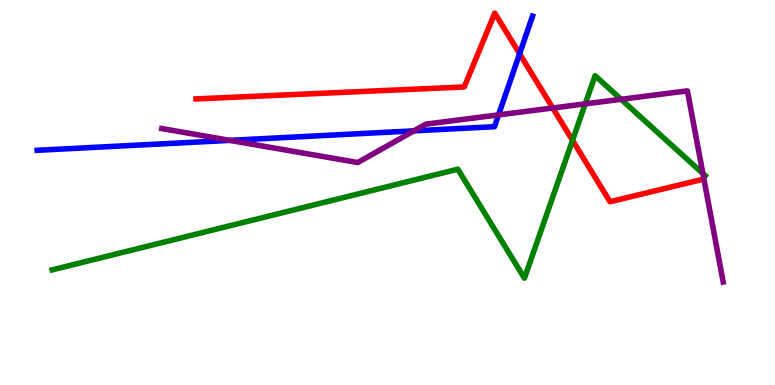[{'lines': ['blue', 'red'], 'intersections': [{'x': 6.7, 'y': 8.6}]}, {'lines': ['green', 'red'], 'intersections': [{'x': 7.39, 'y': 6.35}]}, {'lines': ['purple', 'red'], 'intersections': [{'x': 7.13, 'y': 7.19}]}, {'lines': ['blue', 'green'], 'intersections': []}, {'lines': ['blue', 'purple'], 'intersections': [{'x': 2.97, 'y': 6.35}, {'x': 5.34, 'y': 6.6}, {'x': 6.43, 'y': 7.02}]}, {'lines': ['green', 'purple'], 'intersections': [{'x': 7.55, 'y': 7.3}, {'x': 8.01, 'y': 7.42}, {'x': 9.07, 'y': 5.49}]}]